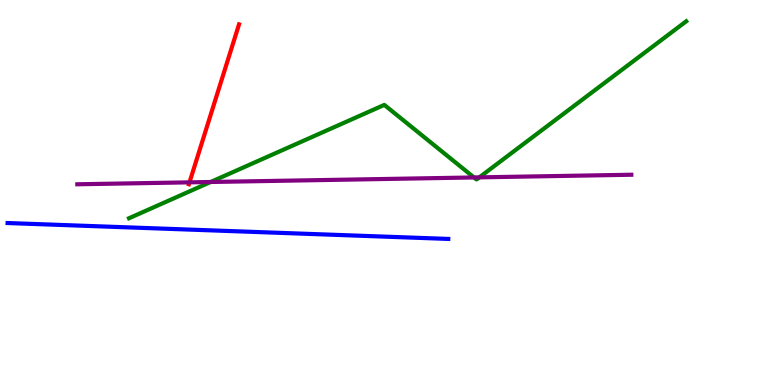[{'lines': ['blue', 'red'], 'intersections': []}, {'lines': ['green', 'red'], 'intersections': []}, {'lines': ['purple', 'red'], 'intersections': [{'x': 2.45, 'y': 5.26}]}, {'lines': ['blue', 'green'], 'intersections': []}, {'lines': ['blue', 'purple'], 'intersections': []}, {'lines': ['green', 'purple'], 'intersections': [{'x': 2.72, 'y': 5.27}, {'x': 6.12, 'y': 5.39}, {'x': 6.18, 'y': 5.39}]}]